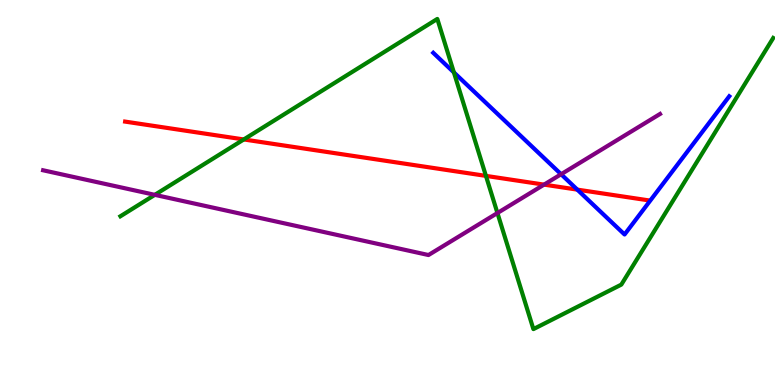[{'lines': ['blue', 'red'], 'intersections': [{'x': 7.45, 'y': 5.07}]}, {'lines': ['green', 'red'], 'intersections': [{'x': 3.15, 'y': 6.38}, {'x': 6.27, 'y': 5.43}]}, {'lines': ['purple', 'red'], 'intersections': [{'x': 7.02, 'y': 5.2}]}, {'lines': ['blue', 'green'], 'intersections': [{'x': 5.86, 'y': 8.12}]}, {'lines': ['blue', 'purple'], 'intersections': [{'x': 7.24, 'y': 5.47}]}, {'lines': ['green', 'purple'], 'intersections': [{'x': 2.0, 'y': 4.94}, {'x': 6.42, 'y': 4.47}]}]